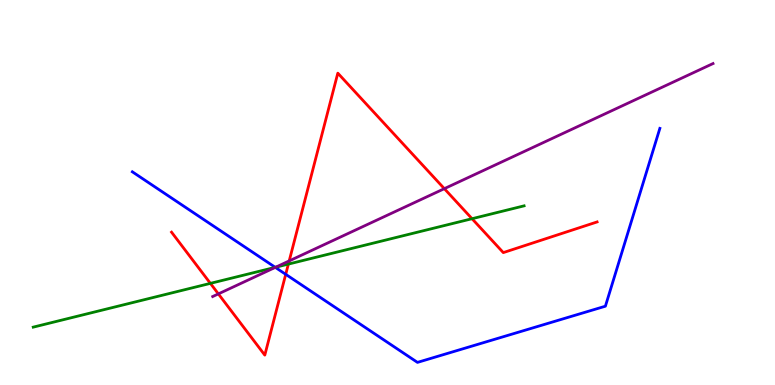[{'lines': ['blue', 'red'], 'intersections': [{'x': 3.69, 'y': 2.87}]}, {'lines': ['green', 'red'], 'intersections': [{'x': 2.71, 'y': 2.64}, {'x': 3.72, 'y': 3.14}, {'x': 6.09, 'y': 4.32}]}, {'lines': ['purple', 'red'], 'intersections': [{'x': 2.82, 'y': 2.37}, {'x': 3.73, 'y': 3.22}, {'x': 5.73, 'y': 5.1}]}, {'lines': ['blue', 'green'], 'intersections': [{'x': 3.55, 'y': 3.06}]}, {'lines': ['blue', 'purple'], 'intersections': [{'x': 3.55, 'y': 3.06}]}, {'lines': ['green', 'purple'], 'intersections': [{'x': 3.56, 'y': 3.06}]}]